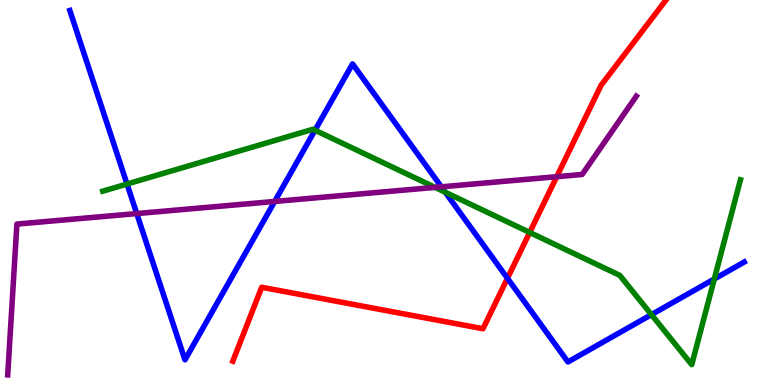[{'lines': ['blue', 'red'], 'intersections': [{'x': 6.55, 'y': 2.77}]}, {'lines': ['green', 'red'], 'intersections': [{'x': 6.83, 'y': 3.96}]}, {'lines': ['purple', 'red'], 'intersections': [{'x': 7.18, 'y': 5.41}]}, {'lines': ['blue', 'green'], 'intersections': [{'x': 1.64, 'y': 5.22}, {'x': 4.06, 'y': 6.62}, {'x': 5.75, 'y': 5.01}, {'x': 8.41, 'y': 1.83}, {'x': 9.22, 'y': 2.75}]}, {'lines': ['blue', 'purple'], 'intersections': [{'x': 1.76, 'y': 4.45}, {'x': 3.54, 'y': 4.77}, {'x': 5.7, 'y': 5.15}]}, {'lines': ['green', 'purple'], 'intersections': [{'x': 5.61, 'y': 5.13}]}]